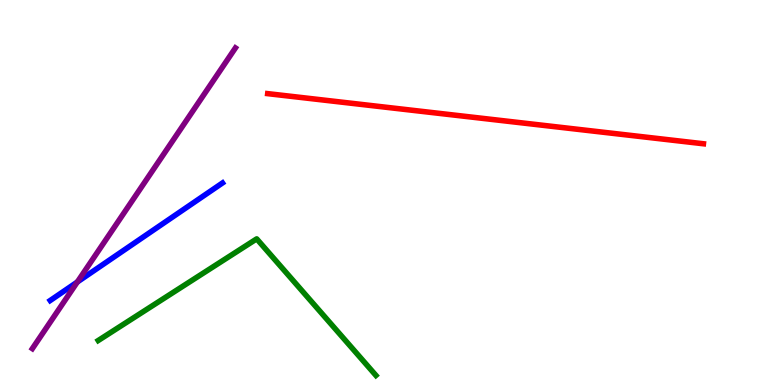[{'lines': ['blue', 'red'], 'intersections': []}, {'lines': ['green', 'red'], 'intersections': []}, {'lines': ['purple', 'red'], 'intersections': []}, {'lines': ['blue', 'green'], 'intersections': []}, {'lines': ['blue', 'purple'], 'intersections': [{'x': 0.998, 'y': 2.68}]}, {'lines': ['green', 'purple'], 'intersections': []}]